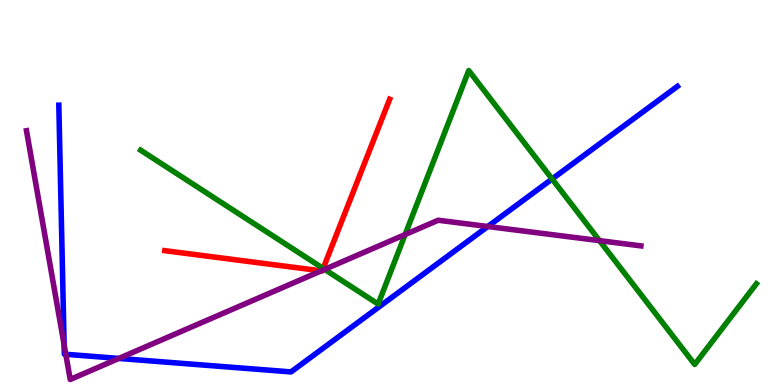[{'lines': ['blue', 'red'], 'intersections': []}, {'lines': ['green', 'red'], 'intersections': [{'x': 4.17, 'y': 3.03}]}, {'lines': ['purple', 'red'], 'intersections': [{'x': 4.14, 'y': 2.96}, {'x': 4.16, 'y': 2.98}]}, {'lines': ['blue', 'green'], 'intersections': [{'x': 7.12, 'y': 5.35}]}, {'lines': ['blue', 'purple'], 'intersections': [{'x': 0.827, 'y': 1.04}, {'x': 0.849, 'y': 0.798}, {'x': 1.53, 'y': 0.69}, {'x': 6.29, 'y': 4.12}]}, {'lines': ['green', 'purple'], 'intersections': [{'x': 4.19, 'y': 3.0}, {'x': 5.23, 'y': 3.91}, {'x': 7.74, 'y': 3.75}]}]